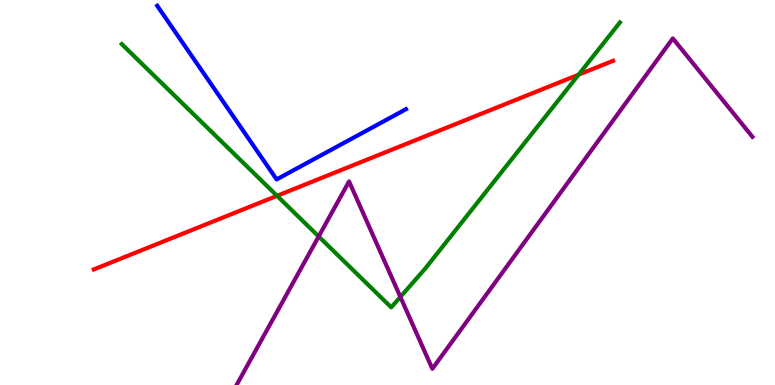[{'lines': ['blue', 'red'], 'intersections': []}, {'lines': ['green', 'red'], 'intersections': [{'x': 3.57, 'y': 4.91}, {'x': 7.47, 'y': 8.06}]}, {'lines': ['purple', 'red'], 'intersections': []}, {'lines': ['blue', 'green'], 'intersections': []}, {'lines': ['blue', 'purple'], 'intersections': []}, {'lines': ['green', 'purple'], 'intersections': [{'x': 4.11, 'y': 3.86}, {'x': 5.17, 'y': 2.29}]}]